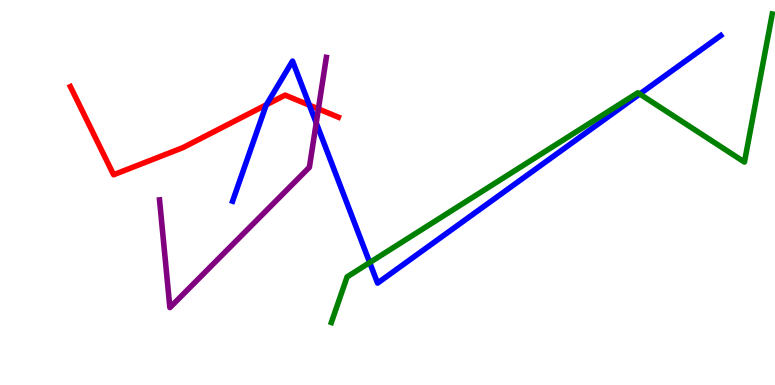[{'lines': ['blue', 'red'], 'intersections': [{'x': 3.44, 'y': 7.28}, {'x': 3.99, 'y': 7.27}]}, {'lines': ['green', 'red'], 'intersections': []}, {'lines': ['purple', 'red'], 'intersections': [{'x': 4.11, 'y': 7.17}]}, {'lines': ['blue', 'green'], 'intersections': [{'x': 4.77, 'y': 3.18}, {'x': 8.25, 'y': 7.56}]}, {'lines': ['blue', 'purple'], 'intersections': [{'x': 4.08, 'y': 6.81}]}, {'lines': ['green', 'purple'], 'intersections': []}]